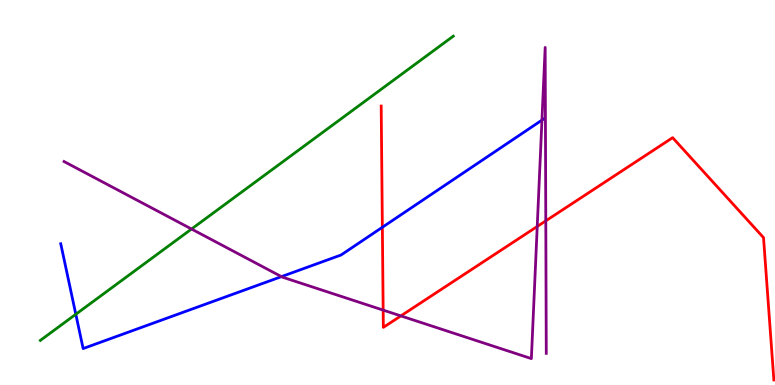[{'lines': ['blue', 'red'], 'intersections': [{'x': 4.93, 'y': 4.1}]}, {'lines': ['green', 'red'], 'intersections': []}, {'lines': ['purple', 'red'], 'intersections': [{'x': 4.94, 'y': 1.95}, {'x': 5.17, 'y': 1.79}, {'x': 6.93, 'y': 4.12}, {'x': 7.04, 'y': 4.26}]}, {'lines': ['blue', 'green'], 'intersections': [{'x': 0.978, 'y': 1.84}]}, {'lines': ['blue', 'purple'], 'intersections': [{'x': 3.63, 'y': 2.81}, {'x': 6.99, 'y': 6.88}]}, {'lines': ['green', 'purple'], 'intersections': [{'x': 2.47, 'y': 4.05}]}]